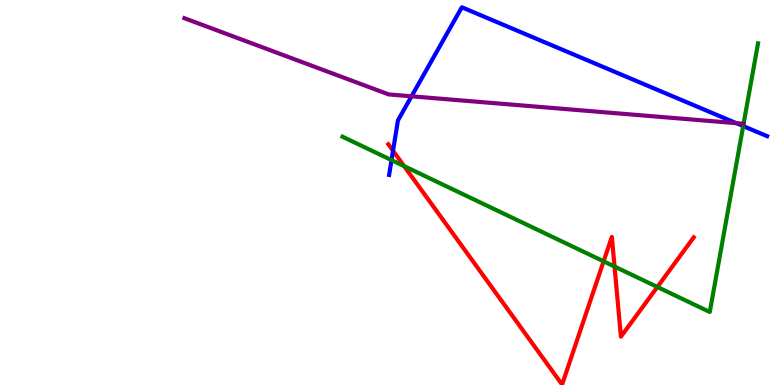[{'lines': ['blue', 'red'], 'intersections': [{'x': 5.07, 'y': 6.08}]}, {'lines': ['green', 'red'], 'intersections': [{'x': 5.21, 'y': 5.69}, {'x': 7.79, 'y': 3.21}, {'x': 7.93, 'y': 3.08}, {'x': 8.48, 'y': 2.55}]}, {'lines': ['purple', 'red'], 'intersections': []}, {'lines': ['blue', 'green'], 'intersections': [{'x': 5.05, 'y': 5.84}, {'x': 9.59, 'y': 6.73}]}, {'lines': ['blue', 'purple'], 'intersections': [{'x': 5.31, 'y': 7.5}, {'x': 9.5, 'y': 6.8}]}, {'lines': ['green', 'purple'], 'intersections': []}]